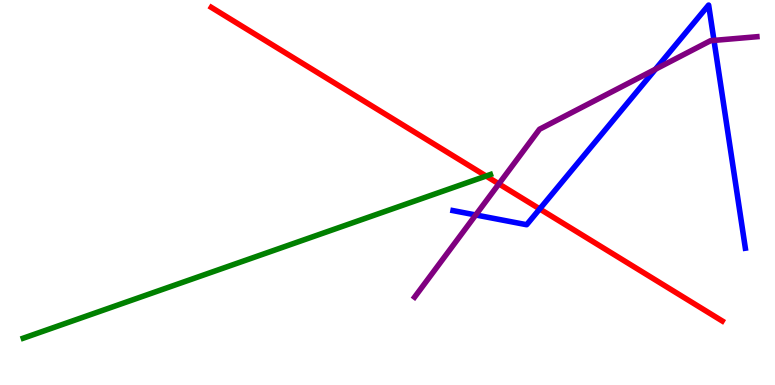[{'lines': ['blue', 'red'], 'intersections': [{'x': 6.96, 'y': 4.57}]}, {'lines': ['green', 'red'], 'intersections': [{'x': 6.27, 'y': 5.43}]}, {'lines': ['purple', 'red'], 'intersections': [{'x': 6.44, 'y': 5.22}]}, {'lines': ['blue', 'green'], 'intersections': []}, {'lines': ['blue', 'purple'], 'intersections': [{'x': 6.14, 'y': 4.42}, {'x': 8.46, 'y': 8.2}, {'x': 9.21, 'y': 8.95}]}, {'lines': ['green', 'purple'], 'intersections': []}]